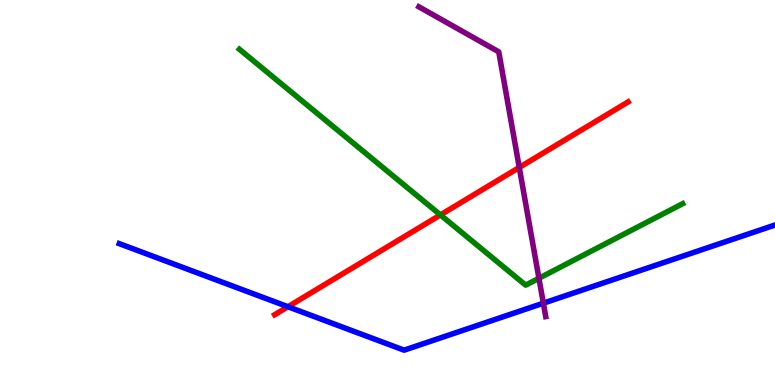[{'lines': ['blue', 'red'], 'intersections': [{'x': 3.72, 'y': 2.03}]}, {'lines': ['green', 'red'], 'intersections': [{'x': 5.68, 'y': 4.42}]}, {'lines': ['purple', 'red'], 'intersections': [{'x': 6.7, 'y': 5.65}]}, {'lines': ['blue', 'green'], 'intersections': []}, {'lines': ['blue', 'purple'], 'intersections': [{'x': 7.01, 'y': 2.13}]}, {'lines': ['green', 'purple'], 'intersections': [{'x': 6.95, 'y': 2.77}]}]